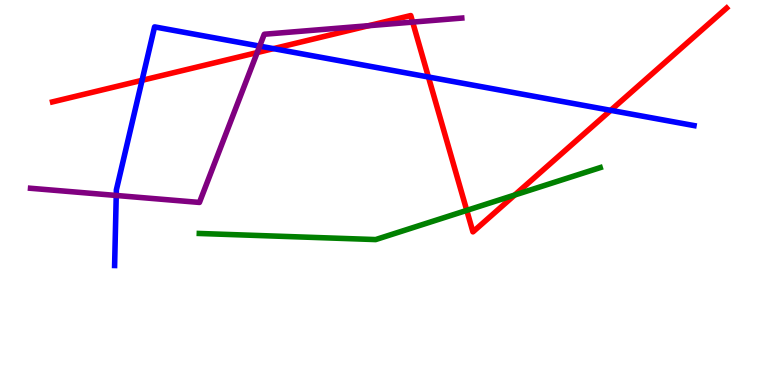[{'lines': ['blue', 'red'], 'intersections': [{'x': 1.83, 'y': 7.91}, {'x': 3.53, 'y': 8.74}, {'x': 5.53, 'y': 8.0}, {'x': 7.88, 'y': 7.13}]}, {'lines': ['green', 'red'], 'intersections': [{'x': 6.02, 'y': 4.54}, {'x': 6.64, 'y': 4.93}]}, {'lines': ['purple', 'red'], 'intersections': [{'x': 3.32, 'y': 8.63}, {'x': 4.76, 'y': 9.33}, {'x': 5.32, 'y': 9.43}]}, {'lines': ['blue', 'green'], 'intersections': []}, {'lines': ['blue', 'purple'], 'intersections': [{'x': 1.5, 'y': 4.92}, {'x': 3.35, 'y': 8.8}]}, {'lines': ['green', 'purple'], 'intersections': []}]